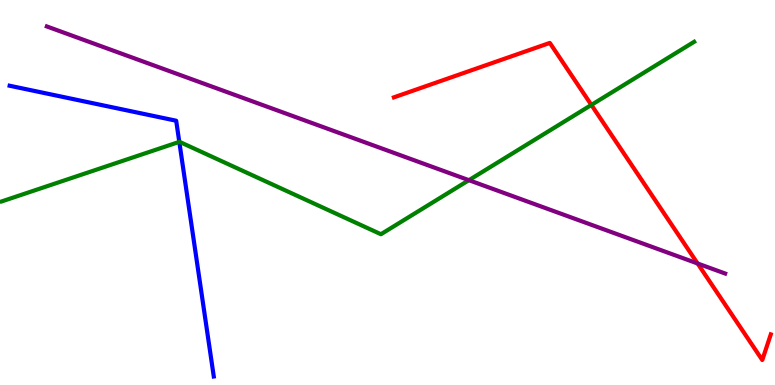[{'lines': ['blue', 'red'], 'intersections': []}, {'lines': ['green', 'red'], 'intersections': [{'x': 7.63, 'y': 7.27}]}, {'lines': ['purple', 'red'], 'intersections': [{'x': 9.0, 'y': 3.16}]}, {'lines': ['blue', 'green'], 'intersections': [{'x': 2.31, 'y': 6.31}]}, {'lines': ['blue', 'purple'], 'intersections': []}, {'lines': ['green', 'purple'], 'intersections': [{'x': 6.05, 'y': 5.32}]}]